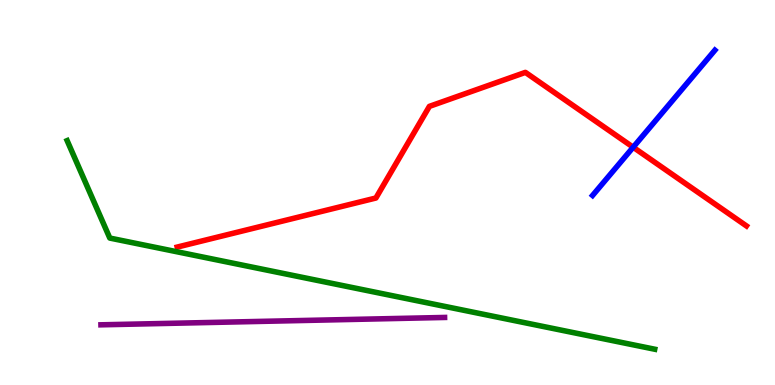[{'lines': ['blue', 'red'], 'intersections': [{'x': 8.17, 'y': 6.18}]}, {'lines': ['green', 'red'], 'intersections': []}, {'lines': ['purple', 'red'], 'intersections': []}, {'lines': ['blue', 'green'], 'intersections': []}, {'lines': ['blue', 'purple'], 'intersections': []}, {'lines': ['green', 'purple'], 'intersections': []}]